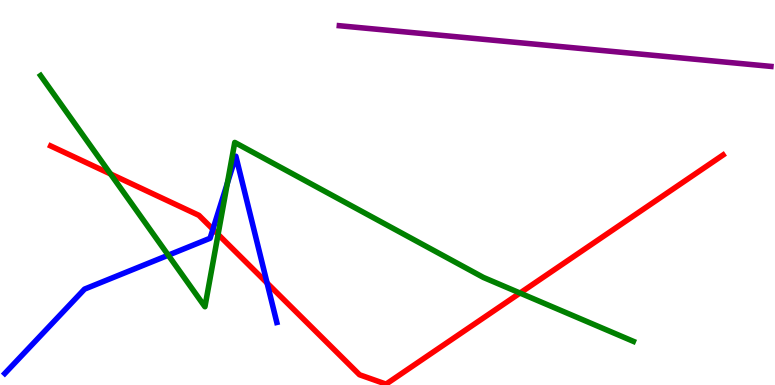[{'lines': ['blue', 'red'], 'intersections': [{'x': 2.75, 'y': 4.05}, {'x': 3.45, 'y': 2.65}]}, {'lines': ['green', 'red'], 'intersections': [{'x': 1.43, 'y': 5.48}, {'x': 2.81, 'y': 3.91}, {'x': 6.71, 'y': 2.39}]}, {'lines': ['purple', 'red'], 'intersections': []}, {'lines': ['blue', 'green'], 'intersections': [{'x': 2.17, 'y': 3.37}, {'x': 2.93, 'y': 5.24}]}, {'lines': ['blue', 'purple'], 'intersections': []}, {'lines': ['green', 'purple'], 'intersections': []}]